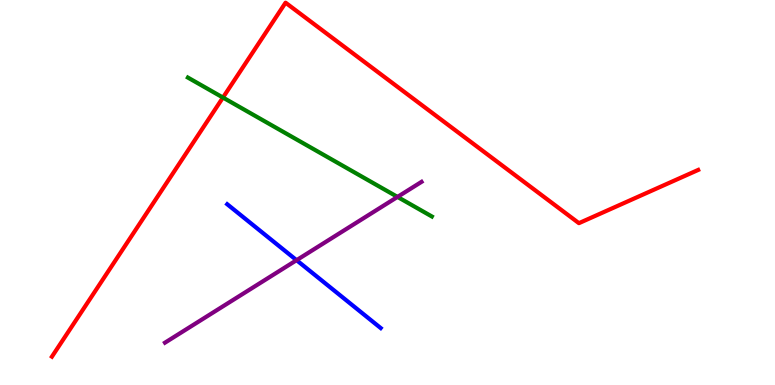[{'lines': ['blue', 'red'], 'intersections': []}, {'lines': ['green', 'red'], 'intersections': [{'x': 2.88, 'y': 7.47}]}, {'lines': ['purple', 'red'], 'intersections': []}, {'lines': ['blue', 'green'], 'intersections': []}, {'lines': ['blue', 'purple'], 'intersections': [{'x': 3.83, 'y': 3.24}]}, {'lines': ['green', 'purple'], 'intersections': [{'x': 5.13, 'y': 4.89}]}]